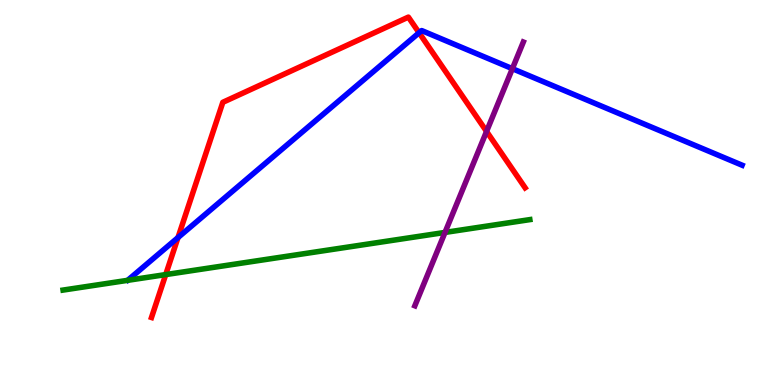[{'lines': ['blue', 'red'], 'intersections': [{'x': 2.3, 'y': 3.83}, {'x': 5.41, 'y': 9.15}]}, {'lines': ['green', 'red'], 'intersections': [{'x': 2.14, 'y': 2.87}]}, {'lines': ['purple', 'red'], 'intersections': [{'x': 6.28, 'y': 6.59}]}, {'lines': ['blue', 'green'], 'intersections': []}, {'lines': ['blue', 'purple'], 'intersections': [{'x': 6.61, 'y': 8.22}]}, {'lines': ['green', 'purple'], 'intersections': [{'x': 5.74, 'y': 3.96}]}]